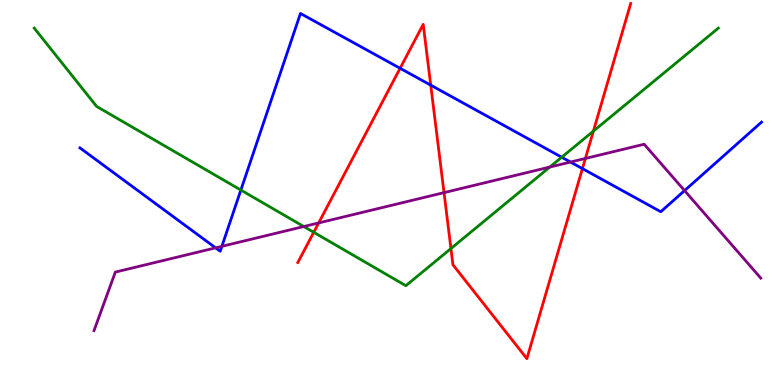[{'lines': ['blue', 'red'], 'intersections': [{'x': 5.16, 'y': 8.23}, {'x': 5.56, 'y': 7.79}, {'x': 7.52, 'y': 5.62}]}, {'lines': ['green', 'red'], 'intersections': [{'x': 4.05, 'y': 3.97}, {'x': 5.82, 'y': 3.54}, {'x': 7.66, 'y': 6.59}]}, {'lines': ['purple', 'red'], 'intersections': [{'x': 4.11, 'y': 4.21}, {'x': 5.73, 'y': 5.0}, {'x': 7.55, 'y': 5.88}]}, {'lines': ['blue', 'green'], 'intersections': [{'x': 3.11, 'y': 5.06}, {'x': 7.25, 'y': 5.92}]}, {'lines': ['blue', 'purple'], 'intersections': [{'x': 2.78, 'y': 3.56}, {'x': 2.86, 'y': 3.6}, {'x': 7.36, 'y': 5.79}, {'x': 8.83, 'y': 5.05}]}, {'lines': ['green', 'purple'], 'intersections': [{'x': 3.92, 'y': 4.12}, {'x': 7.09, 'y': 5.66}]}]